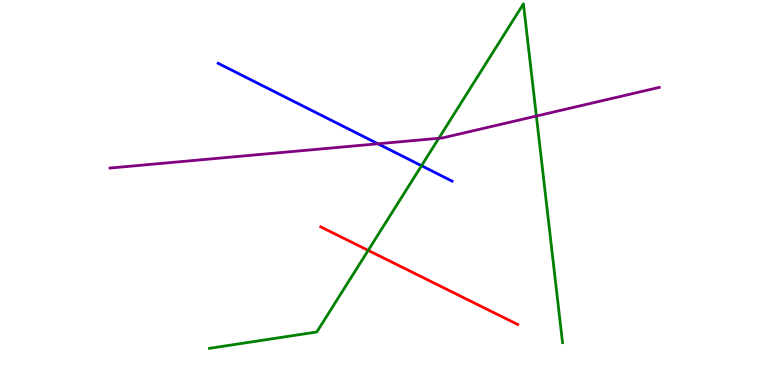[{'lines': ['blue', 'red'], 'intersections': []}, {'lines': ['green', 'red'], 'intersections': [{'x': 4.75, 'y': 3.5}]}, {'lines': ['purple', 'red'], 'intersections': []}, {'lines': ['blue', 'green'], 'intersections': [{'x': 5.44, 'y': 5.7}]}, {'lines': ['blue', 'purple'], 'intersections': [{'x': 4.88, 'y': 6.27}]}, {'lines': ['green', 'purple'], 'intersections': [{'x': 5.66, 'y': 6.41}, {'x': 6.92, 'y': 6.99}]}]